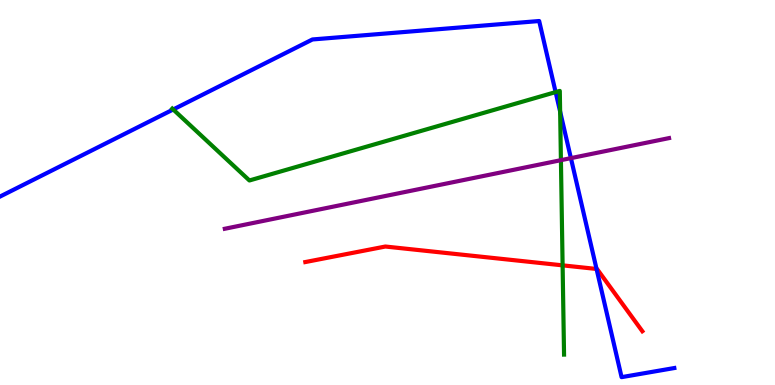[{'lines': ['blue', 'red'], 'intersections': [{'x': 7.7, 'y': 3.01}]}, {'lines': ['green', 'red'], 'intersections': [{'x': 7.26, 'y': 3.11}]}, {'lines': ['purple', 'red'], 'intersections': []}, {'lines': ['blue', 'green'], 'intersections': [{'x': 2.24, 'y': 7.16}, {'x': 7.17, 'y': 7.61}, {'x': 7.23, 'y': 7.1}]}, {'lines': ['blue', 'purple'], 'intersections': [{'x': 7.37, 'y': 5.89}]}, {'lines': ['green', 'purple'], 'intersections': [{'x': 7.24, 'y': 5.84}]}]